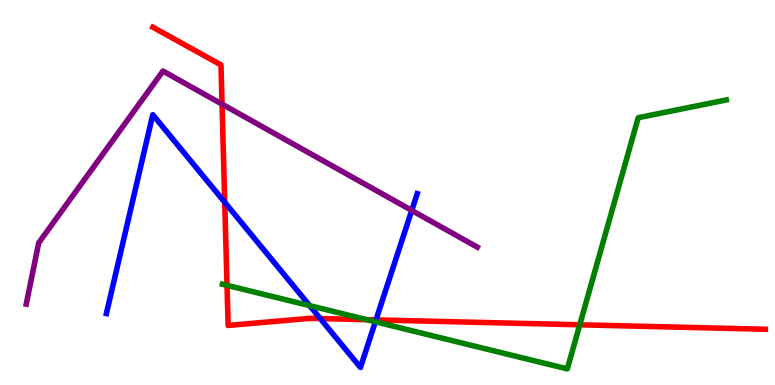[{'lines': ['blue', 'red'], 'intersections': [{'x': 2.9, 'y': 4.75}, {'x': 4.13, 'y': 1.73}, {'x': 4.85, 'y': 1.69}]}, {'lines': ['green', 'red'], 'intersections': [{'x': 2.93, 'y': 2.59}, {'x': 4.73, 'y': 1.7}, {'x': 7.48, 'y': 1.56}]}, {'lines': ['purple', 'red'], 'intersections': [{'x': 2.87, 'y': 7.29}]}, {'lines': ['blue', 'green'], 'intersections': [{'x': 4.0, 'y': 2.06}, {'x': 4.84, 'y': 1.64}]}, {'lines': ['blue', 'purple'], 'intersections': [{'x': 5.31, 'y': 4.53}]}, {'lines': ['green', 'purple'], 'intersections': []}]